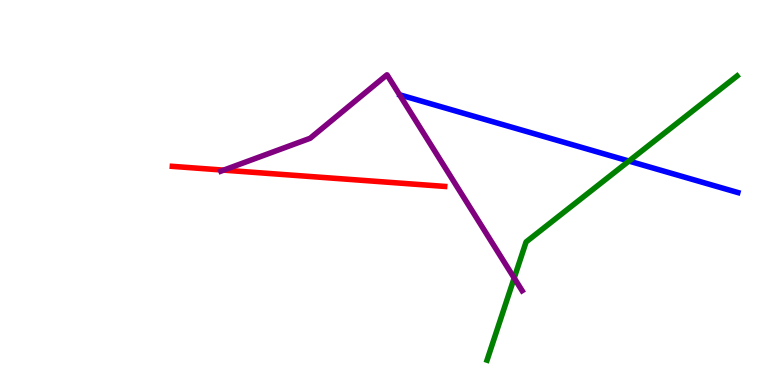[{'lines': ['blue', 'red'], 'intersections': []}, {'lines': ['green', 'red'], 'intersections': []}, {'lines': ['purple', 'red'], 'intersections': [{'x': 2.89, 'y': 5.58}]}, {'lines': ['blue', 'green'], 'intersections': [{'x': 8.12, 'y': 5.82}]}, {'lines': ['blue', 'purple'], 'intersections': []}, {'lines': ['green', 'purple'], 'intersections': [{'x': 6.63, 'y': 2.78}]}]